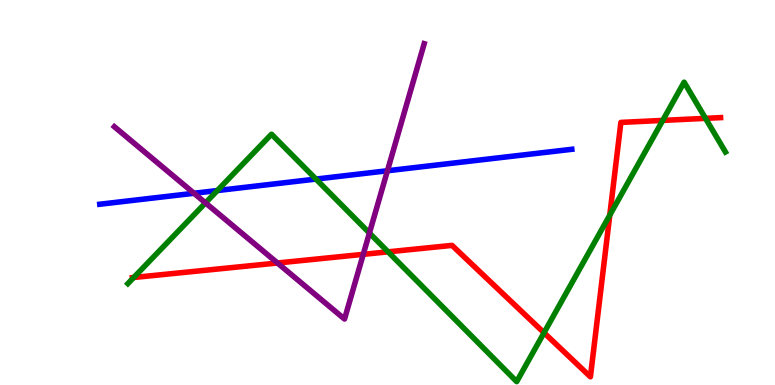[{'lines': ['blue', 'red'], 'intersections': []}, {'lines': ['green', 'red'], 'intersections': [{'x': 1.73, 'y': 2.79}, {'x': 5.01, 'y': 3.46}, {'x': 7.02, 'y': 1.36}, {'x': 7.87, 'y': 4.41}, {'x': 8.55, 'y': 6.87}, {'x': 9.1, 'y': 6.93}]}, {'lines': ['purple', 'red'], 'intersections': [{'x': 3.58, 'y': 3.17}, {'x': 4.69, 'y': 3.39}]}, {'lines': ['blue', 'green'], 'intersections': [{'x': 2.8, 'y': 5.05}, {'x': 4.08, 'y': 5.35}]}, {'lines': ['blue', 'purple'], 'intersections': [{'x': 2.5, 'y': 4.98}, {'x': 5.0, 'y': 5.56}]}, {'lines': ['green', 'purple'], 'intersections': [{'x': 2.65, 'y': 4.73}, {'x': 4.77, 'y': 3.95}]}]